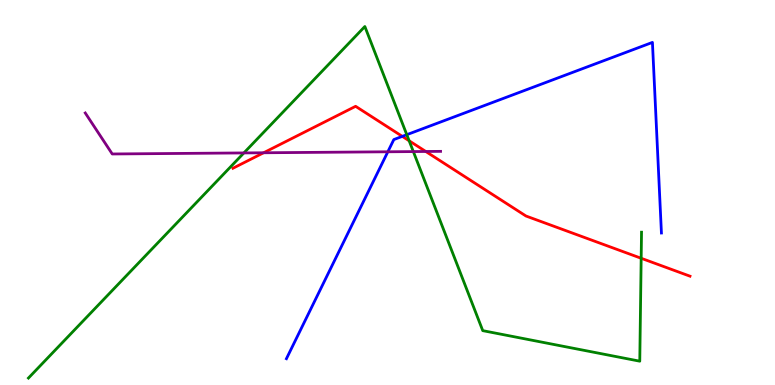[{'lines': ['blue', 'red'], 'intersections': [{'x': 5.19, 'y': 6.46}]}, {'lines': ['green', 'red'], 'intersections': [{'x': 5.28, 'y': 6.34}, {'x': 8.27, 'y': 3.29}]}, {'lines': ['purple', 'red'], 'intersections': [{'x': 3.4, 'y': 6.03}, {'x': 5.49, 'y': 6.07}]}, {'lines': ['blue', 'green'], 'intersections': [{'x': 5.25, 'y': 6.5}]}, {'lines': ['blue', 'purple'], 'intersections': [{'x': 5.0, 'y': 6.06}]}, {'lines': ['green', 'purple'], 'intersections': [{'x': 3.15, 'y': 6.03}, {'x': 5.33, 'y': 6.06}]}]